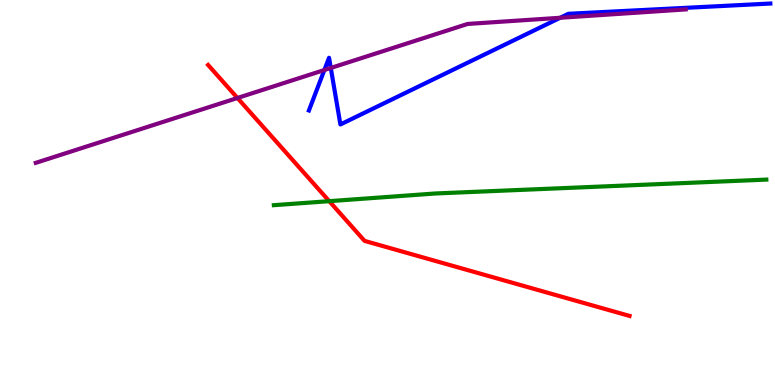[{'lines': ['blue', 'red'], 'intersections': []}, {'lines': ['green', 'red'], 'intersections': [{'x': 4.25, 'y': 4.77}]}, {'lines': ['purple', 'red'], 'intersections': [{'x': 3.06, 'y': 7.46}]}, {'lines': ['blue', 'green'], 'intersections': []}, {'lines': ['blue', 'purple'], 'intersections': [{'x': 4.19, 'y': 8.18}, {'x': 4.27, 'y': 8.23}, {'x': 7.23, 'y': 9.54}]}, {'lines': ['green', 'purple'], 'intersections': []}]